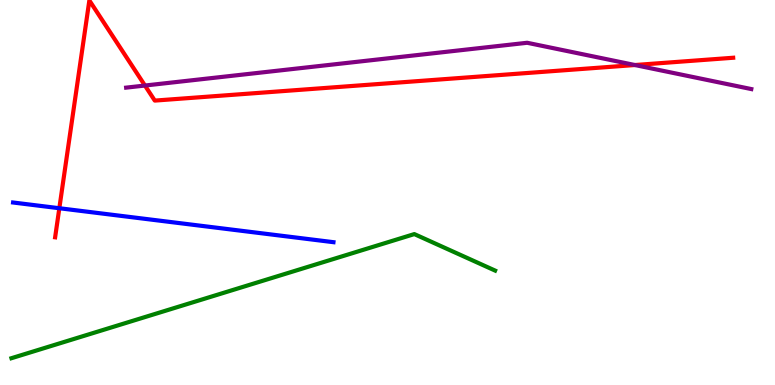[{'lines': ['blue', 'red'], 'intersections': [{'x': 0.766, 'y': 4.59}]}, {'lines': ['green', 'red'], 'intersections': []}, {'lines': ['purple', 'red'], 'intersections': [{'x': 1.87, 'y': 7.78}, {'x': 8.19, 'y': 8.31}]}, {'lines': ['blue', 'green'], 'intersections': []}, {'lines': ['blue', 'purple'], 'intersections': []}, {'lines': ['green', 'purple'], 'intersections': []}]